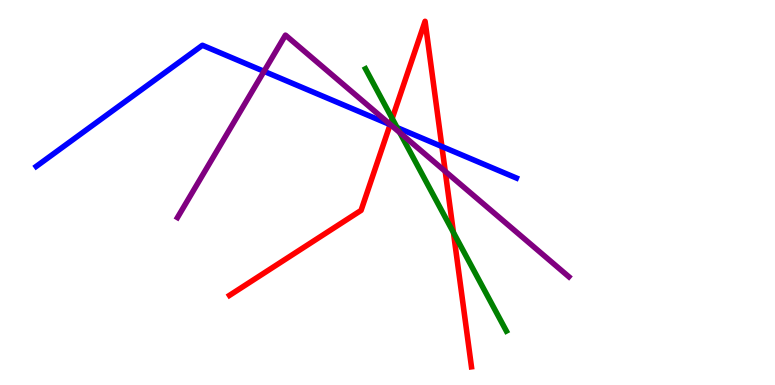[{'lines': ['blue', 'red'], 'intersections': [{'x': 5.03, 'y': 6.76}, {'x': 5.7, 'y': 6.19}]}, {'lines': ['green', 'red'], 'intersections': [{'x': 5.06, 'y': 6.92}, {'x': 5.85, 'y': 3.96}]}, {'lines': ['purple', 'red'], 'intersections': [{'x': 5.03, 'y': 6.77}, {'x': 5.74, 'y': 5.55}]}, {'lines': ['blue', 'green'], 'intersections': [{'x': 5.12, 'y': 6.69}]}, {'lines': ['blue', 'purple'], 'intersections': [{'x': 3.41, 'y': 8.15}, {'x': 5.04, 'y': 6.76}]}, {'lines': ['green', 'purple'], 'intersections': [{'x': 5.16, 'y': 6.56}]}]